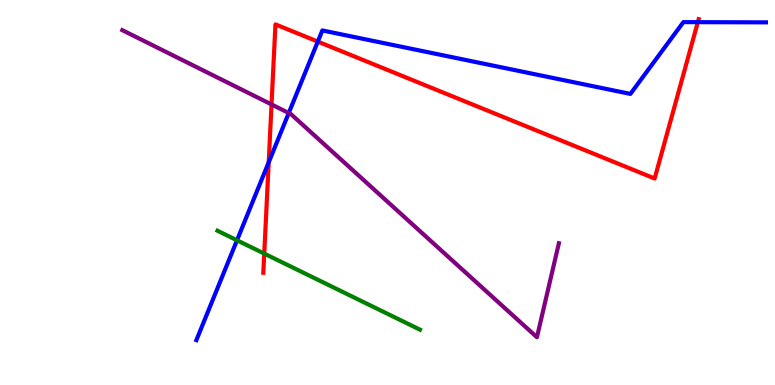[{'lines': ['blue', 'red'], 'intersections': [{'x': 3.47, 'y': 5.78}, {'x': 4.1, 'y': 8.92}, {'x': 9.0, 'y': 9.42}]}, {'lines': ['green', 'red'], 'intersections': [{'x': 3.41, 'y': 3.41}]}, {'lines': ['purple', 'red'], 'intersections': [{'x': 3.5, 'y': 7.29}]}, {'lines': ['blue', 'green'], 'intersections': [{'x': 3.06, 'y': 3.76}]}, {'lines': ['blue', 'purple'], 'intersections': [{'x': 3.73, 'y': 7.06}]}, {'lines': ['green', 'purple'], 'intersections': []}]